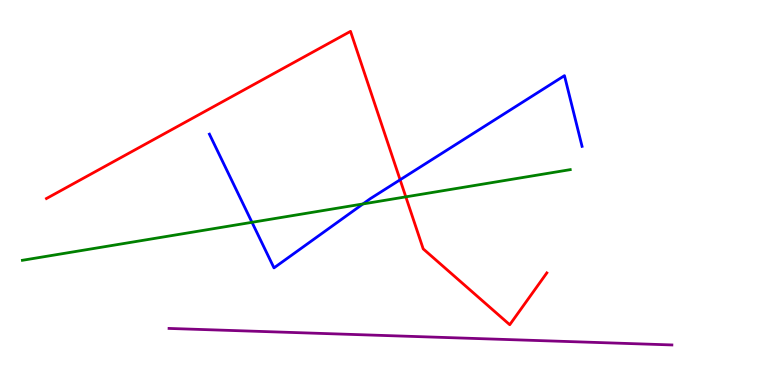[{'lines': ['blue', 'red'], 'intersections': [{'x': 5.16, 'y': 5.33}]}, {'lines': ['green', 'red'], 'intersections': [{'x': 5.24, 'y': 4.89}]}, {'lines': ['purple', 'red'], 'intersections': []}, {'lines': ['blue', 'green'], 'intersections': [{'x': 3.25, 'y': 4.23}, {'x': 4.68, 'y': 4.7}]}, {'lines': ['blue', 'purple'], 'intersections': []}, {'lines': ['green', 'purple'], 'intersections': []}]